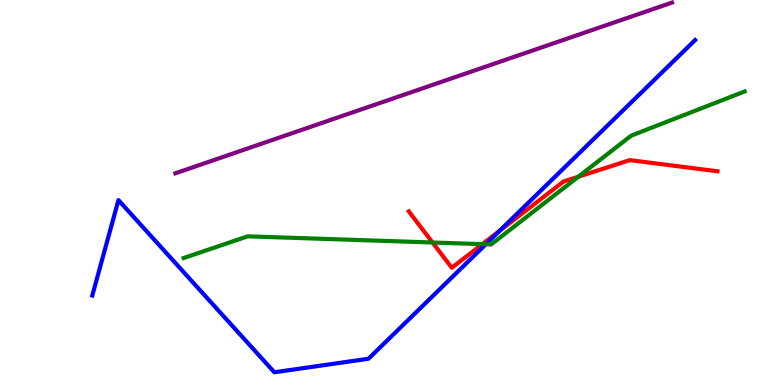[{'lines': ['blue', 'red'], 'intersections': [{'x': 6.44, 'y': 4.0}]}, {'lines': ['green', 'red'], 'intersections': [{'x': 5.58, 'y': 3.7}, {'x': 6.22, 'y': 3.66}, {'x': 7.46, 'y': 5.41}]}, {'lines': ['purple', 'red'], 'intersections': []}, {'lines': ['blue', 'green'], 'intersections': [{'x': 6.27, 'y': 3.66}]}, {'lines': ['blue', 'purple'], 'intersections': []}, {'lines': ['green', 'purple'], 'intersections': []}]